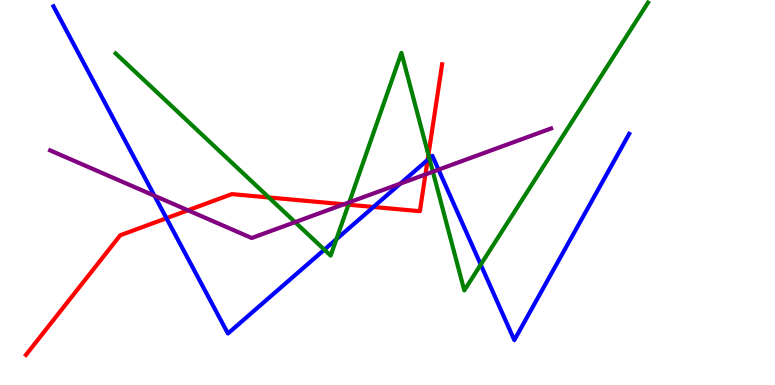[{'lines': ['blue', 'red'], 'intersections': [{'x': 2.15, 'y': 4.33}, {'x': 4.82, 'y': 4.62}, {'x': 5.52, 'y': 5.85}]}, {'lines': ['green', 'red'], 'intersections': [{'x': 3.47, 'y': 4.87}, {'x': 4.5, 'y': 4.68}, {'x': 5.53, 'y': 5.98}]}, {'lines': ['purple', 'red'], 'intersections': [{'x': 2.43, 'y': 4.54}, {'x': 4.44, 'y': 4.69}, {'x': 5.49, 'y': 5.47}]}, {'lines': ['blue', 'green'], 'intersections': [{'x': 4.19, 'y': 3.52}, {'x': 4.34, 'y': 3.79}, {'x': 5.54, 'y': 5.89}, {'x': 6.2, 'y': 3.13}]}, {'lines': ['blue', 'purple'], 'intersections': [{'x': 1.99, 'y': 4.92}, {'x': 5.17, 'y': 5.23}, {'x': 5.66, 'y': 5.59}]}, {'lines': ['green', 'purple'], 'intersections': [{'x': 3.81, 'y': 4.23}, {'x': 4.51, 'y': 4.75}, {'x': 5.59, 'y': 5.54}]}]